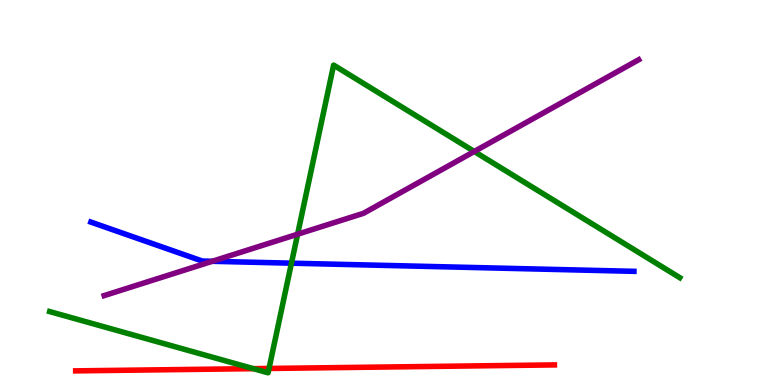[{'lines': ['blue', 'red'], 'intersections': []}, {'lines': ['green', 'red'], 'intersections': [{'x': 3.27, 'y': 0.425}, {'x': 3.47, 'y': 0.43}]}, {'lines': ['purple', 'red'], 'intersections': []}, {'lines': ['blue', 'green'], 'intersections': [{'x': 3.76, 'y': 3.16}]}, {'lines': ['blue', 'purple'], 'intersections': [{'x': 2.74, 'y': 3.21}]}, {'lines': ['green', 'purple'], 'intersections': [{'x': 3.84, 'y': 3.92}, {'x': 6.12, 'y': 6.07}]}]